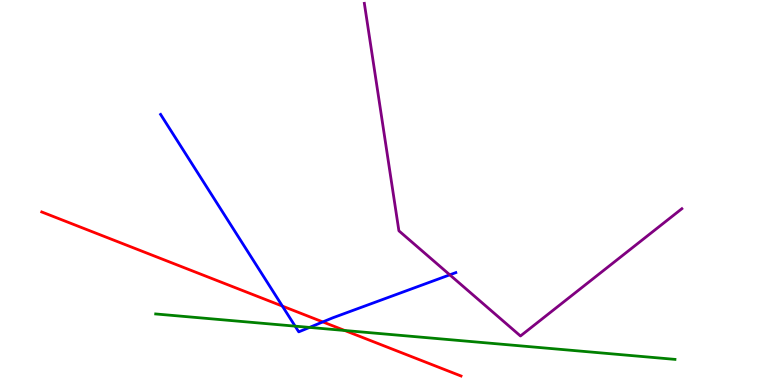[{'lines': ['blue', 'red'], 'intersections': [{'x': 3.64, 'y': 2.05}, {'x': 4.17, 'y': 1.64}]}, {'lines': ['green', 'red'], 'intersections': [{'x': 4.45, 'y': 1.42}]}, {'lines': ['purple', 'red'], 'intersections': []}, {'lines': ['blue', 'green'], 'intersections': [{'x': 3.81, 'y': 1.53}, {'x': 3.99, 'y': 1.5}]}, {'lines': ['blue', 'purple'], 'intersections': [{'x': 5.8, 'y': 2.86}]}, {'lines': ['green', 'purple'], 'intersections': []}]